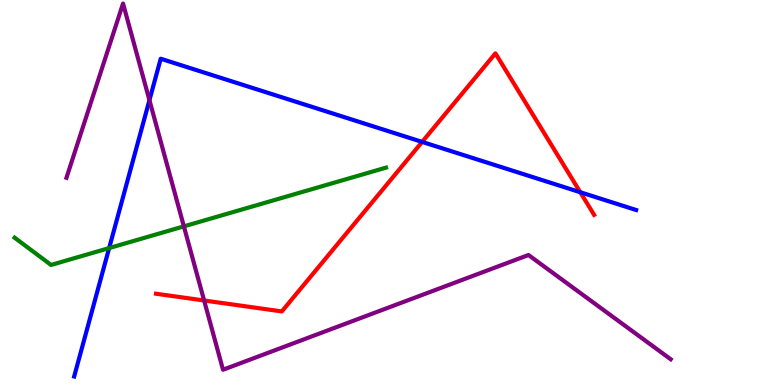[{'lines': ['blue', 'red'], 'intersections': [{'x': 5.45, 'y': 6.31}, {'x': 7.49, 'y': 5.01}]}, {'lines': ['green', 'red'], 'intersections': []}, {'lines': ['purple', 'red'], 'intersections': [{'x': 2.63, 'y': 2.2}]}, {'lines': ['blue', 'green'], 'intersections': [{'x': 1.41, 'y': 3.56}]}, {'lines': ['blue', 'purple'], 'intersections': [{'x': 1.93, 'y': 7.4}]}, {'lines': ['green', 'purple'], 'intersections': [{'x': 2.37, 'y': 4.12}]}]